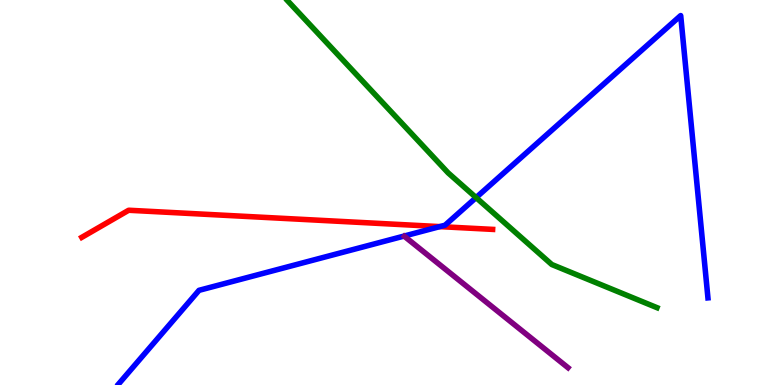[{'lines': ['blue', 'red'], 'intersections': [{'x': 5.67, 'y': 4.11}]}, {'lines': ['green', 'red'], 'intersections': []}, {'lines': ['purple', 'red'], 'intersections': []}, {'lines': ['blue', 'green'], 'intersections': [{'x': 6.14, 'y': 4.87}]}, {'lines': ['blue', 'purple'], 'intersections': []}, {'lines': ['green', 'purple'], 'intersections': []}]